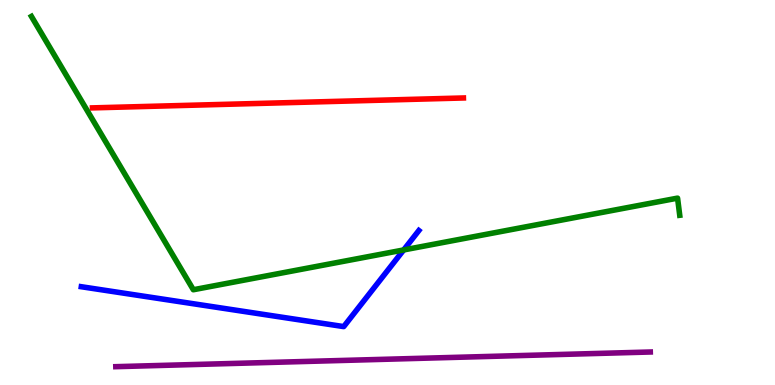[{'lines': ['blue', 'red'], 'intersections': []}, {'lines': ['green', 'red'], 'intersections': []}, {'lines': ['purple', 'red'], 'intersections': []}, {'lines': ['blue', 'green'], 'intersections': [{'x': 5.21, 'y': 3.51}]}, {'lines': ['blue', 'purple'], 'intersections': []}, {'lines': ['green', 'purple'], 'intersections': []}]